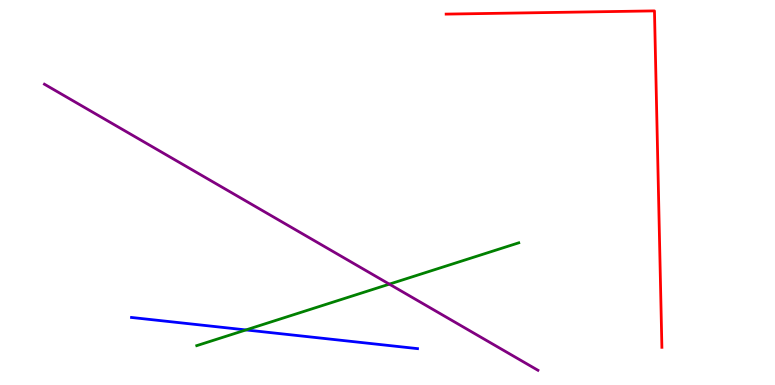[{'lines': ['blue', 'red'], 'intersections': []}, {'lines': ['green', 'red'], 'intersections': []}, {'lines': ['purple', 'red'], 'intersections': []}, {'lines': ['blue', 'green'], 'intersections': [{'x': 3.17, 'y': 1.43}]}, {'lines': ['blue', 'purple'], 'intersections': []}, {'lines': ['green', 'purple'], 'intersections': [{'x': 5.02, 'y': 2.62}]}]